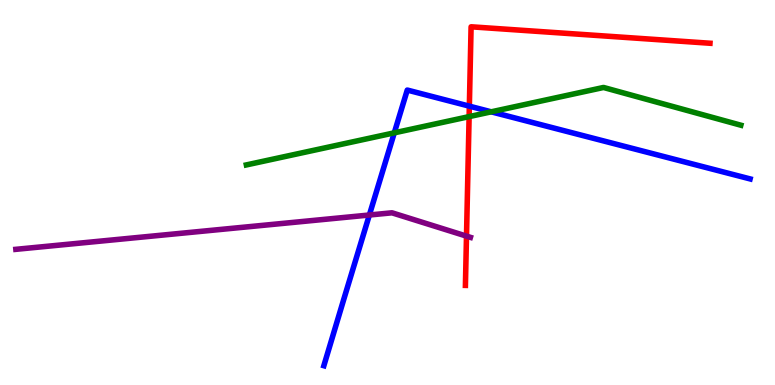[{'lines': ['blue', 'red'], 'intersections': [{'x': 6.06, 'y': 7.24}]}, {'lines': ['green', 'red'], 'intersections': [{'x': 6.05, 'y': 6.97}]}, {'lines': ['purple', 'red'], 'intersections': [{'x': 6.02, 'y': 3.87}]}, {'lines': ['blue', 'green'], 'intersections': [{'x': 5.09, 'y': 6.55}, {'x': 6.34, 'y': 7.1}]}, {'lines': ['blue', 'purple'], 'intersections': [{'x': 4.77, 'y': 4.42}]}, {'lines': ['green', 'purple'], 'intersections': []}]